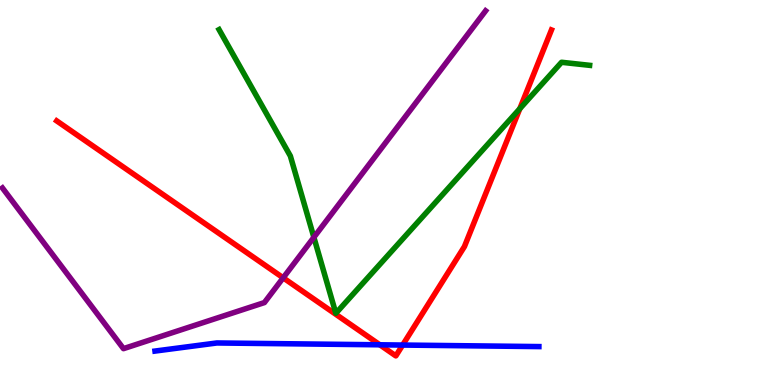[{'lines': ['blue', 'red'], 'intersections': [{'x': 4.9, 'y': 1.04}, {'x': 5.2, 'y': 1.04}]}, {'lines': ['green', 'red'], 'intersections': [{'x': 6.71, 'y': 7.18}]}, {'lines': ['purple', 'red'], 'intersections': [{'x': 3.65, 'y': 2.78}]}, {'lines': ['blue', 'green'], 'intersections': []}, {'lines': ['blue', 'purple'], 'intersections': []}, {'lines': ['green', 'purple'], 'intersections': [{'x': 4.05, 'y': 3.84}]}]